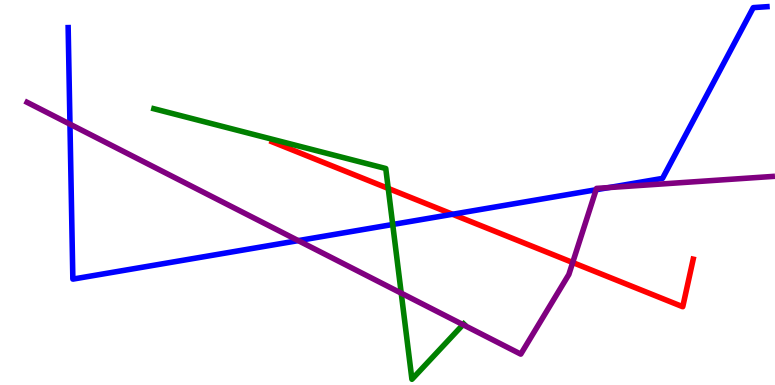[{'lines': ['blue', 'red'], 'intersections': [{'x': 5.84, 'y': 4.43}]}, {'lines': ['green', 'red'], 'intersections': [{'x': 5.01, 'y': 5.11}]}, {'lines': ['purple', 'red'], 'intersections': [{'x': 7.39, 'y': 3.18}]}, {'lines': ['blue', 'green'], 'intersections': [{'x': 5.07, 'y': 4.17}]}, {'lines': ['blue', 'purple'], 'intersections': [{'x': 0.903, 'y': 6.77}, {'x': 3.85, 'y': 3.75}, {'x': 7.69, 'y': 5.07}, {'x': 7.86, 'y': 5.13}]}, {'lines': ['green', 'purple'], 'intersections': [{'x': 5.18, 'y': 2.39}, {'x': 5.97, 'y': 1.57}]}]